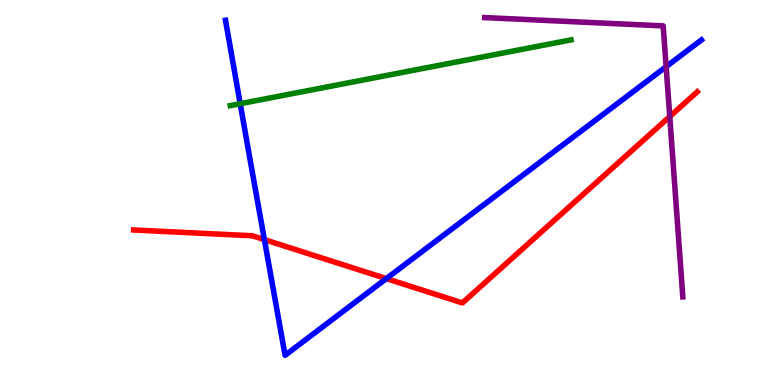[{'lines': ['blue', 'red'], 'intersections': [{'x': 3.41, 'y': 3.78}, {'x': 4.98, 'y': 2.76}]}, {'lines': ['green', 'red'], 'intersections': []}, {'lines': ['purple', 'red'], 'intersections': [{'x': 8.64, 'y': 6.97}]}, {'lines': ['blue', 'green'], 'intersections': [{'x': 3.1, 'y': 7.31}]}, {'lines': ['blue', 'purple'], 'intersections': [{'x': 8.6, 'y': 8.27}]}, {'lines': ['green', 'purple'], 'intersections': []}]